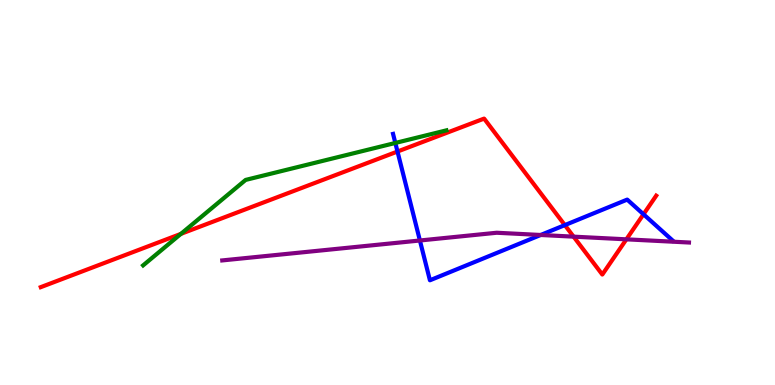[{'lines': ['blue', 'red'], 'intersections': [{'x': 5.13, 'y': 6.06}, {'x': 7.29, 'y': 4.15}, {'x': 8.3, 'y': 4.43}]}, {'lines': ['green', 'red'], 'intersections': [{'x': 2.33, 'y': 3.93}]}, {'lines': ['purple', 'red'], 'intersections': [{'x': 7.4, 'y': 3.85}, {'x': 8.08, 'y': 3.78}]}, {'lines': ['blue', 'green'], 'intersections': [{'x': 5.1, 'y': 6.29}]}, {'lines': ['blue', 'purple'], 'intersections': [{'x': 5.42, 'y': 3.75}, {'x': 6.98, 'y': 3.9}]}, {'lines': ['green', 'purple'], 'intersections': []}]